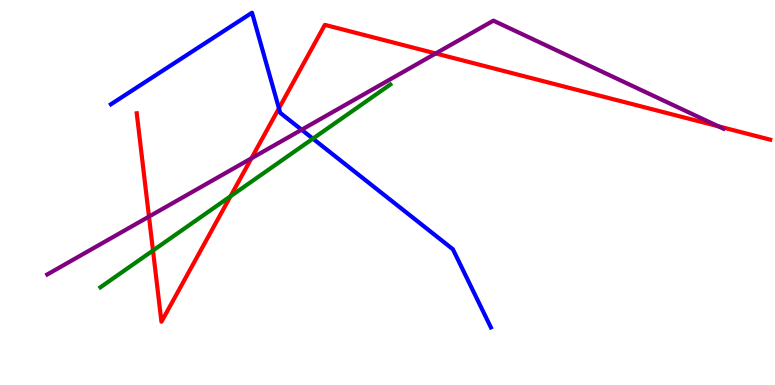[{'lines': ['blue', 'red'], 'intersections': [{'x': 3.6, 'y': 7.19}]}, {'lines': ['green', 'red'], 'intersections': [{'x': 1.97, 'y': 3.49}, {'x': 2.97, 'y': 4.9}]}, {'lines': ['purple', 'red'], 'intersections': [{'x': 1.92, 'y': 4.37}, {'x': 3.24, 'y': 5.89}, {'x': 5.62, 'y': 8.61}, {'x': 9.27, 'y': 6.72}]}, {'lines': ['blue', 'green'], 'intersections': [{'x': 4.04, 'y': 6.4}]}, {'lines': ['blue', 'purple'], 'intersections': [{'x': 3.89, 'y': 6.63}]}, {'lines': ['green', 'purple'], 'intersections': []}]